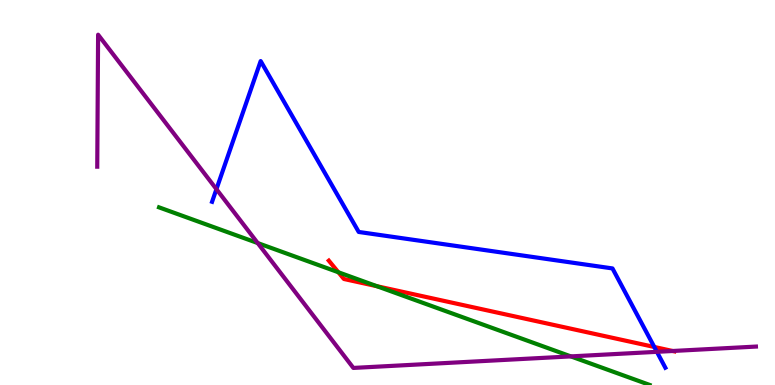[{'lines': ['blue', 'red'], 'intersections': [{'x': 8.44, 'y': 0.988}]}, {'lines': ['green', 'red'], 'intersections': [{'x': 4.37, 'y': 2.93}, {'x': 4.86, 'y': 2.57}]}, {'lines': ['purple', 'red'], 'intersections': [{'x': 8.68, 'y': 0.883}]}, {'lines': ['blue', 'green'], 'intersections': []}, {'lines': ['blue', 'purple'], 'intersections': [{'x': 2.79, 'y': 5.09}, {'x': 8.48, 'y': 0.862}]}, {'lines': ['green', 'purple'], 'intersections': [{'x': 3.33, 'y': 3.69}, {'x': 7.37, 'y': 0.743}]}]